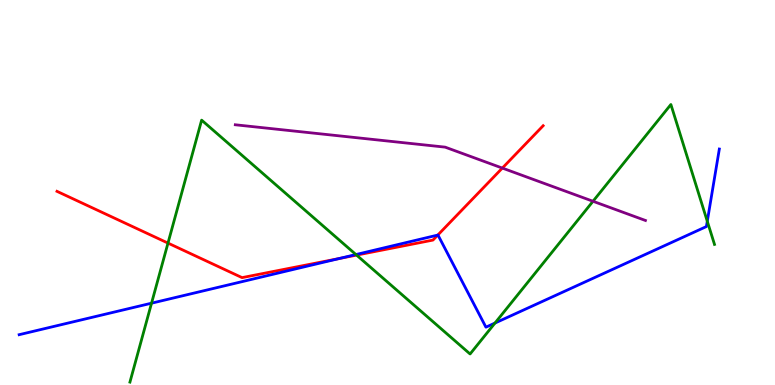[{'lines': ['blue', 'red'], 'intersections': [{'x': 4.38, 'y': 3.29}, {'x': 5.65, 'y': 3.89}]}, {'lines': ['green', 'red'], 'intersections': [{'x': 2.17, 'y': 3.69}, {'x': 4.6, 'y': 3.37}]}, {'lines': ['purple', 'red'], 'intersections': [{'x': 6.48, 'y': 5.63}]}, {'lines': ['blue', 'green'], 'intersections': [{'x': 1.96, 'y': 2.13}, {'x': 4.59, 'y': 3.39}, {'x': 6.39, 'y': 1.61}, {'x': 9.13, 'y': 4.25}]}, {'lines': ['blue', 'purple'], 'intersections': []}, {'lines': ['green', 'purple'], 'intersections': [{'x': 7.65, 'y': 4.77}]}]